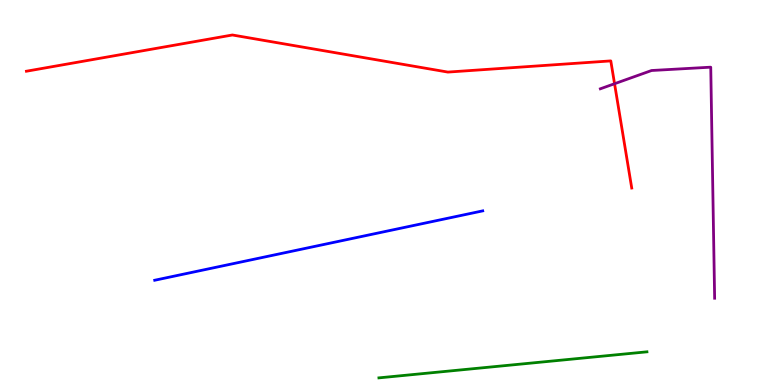[{'lines': ['blue', 'red'], 'intersections': []}, {'lines': ['green', 'red'], 'intersections': []}, {'lines': ['purple', 'red'], 'intersections': [{'x': 7.93, 'y': 7.83}]}, {'lines': ['blue', 'green'], 'intersections': []}, {'lines': ['blue', 'purple'], 'intersections': []}, {'lines': ['green', 'purple'], 'intersections': []}]